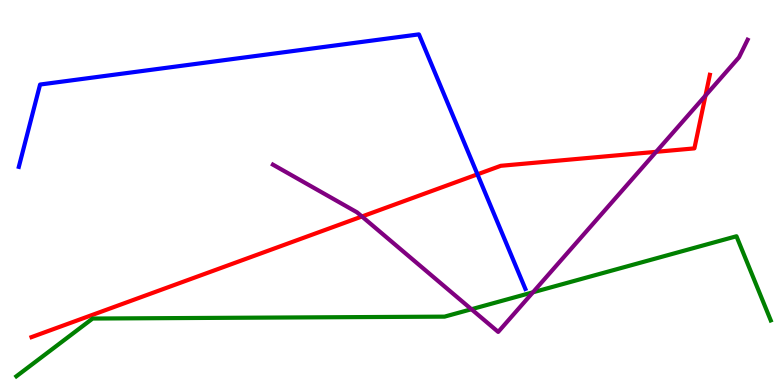[{'lines': ['blue', 'red'], 'intersections': [{'x': 6.16, 'y': 5.47}]}, {'lines': ['green', 'red'], 'intersections': []}, {'lines': ['purple', 'red'], 'intersections': [{'x': 4.67, 'y': 4.38}, {'x': 8.47, 'y': 6.06}, {'x': 9.1, 'y': 7.52}]}, {'lines': ['blue', 'green'], 'intersections': []}, {'lines': ['blue', 'purple'], 'intersections': []}, {'lines': ['green', 'purple'], 'intersections': [{'x': 6.08, 'y': 1.97}, {'x': 6.88, 'y': 2.41}]}]